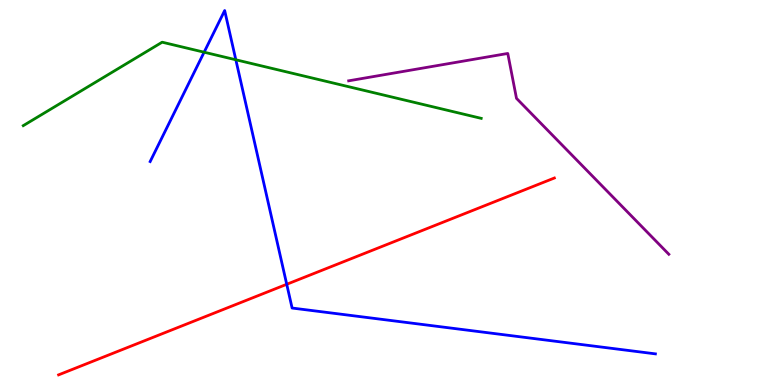[{'lines': ['blue', 'red'], 'intersections': [{'x': 3.7, 'y': 2.62}]}, {'lines': ['green', 'red'], 'intersections': []}, {'lines': ['purple', 'red'], 'intersections': []}, {'lines': ['blue', 'green'], 'intersections': [{'x': 2.63, 'y': 8.64}, {'x': 3.04, 'y': 8.45}]}, {'lines': ['blue', 'purple'], 'intersections': []}, {'lines': ['green', 'purple'], 'intersections': []}]